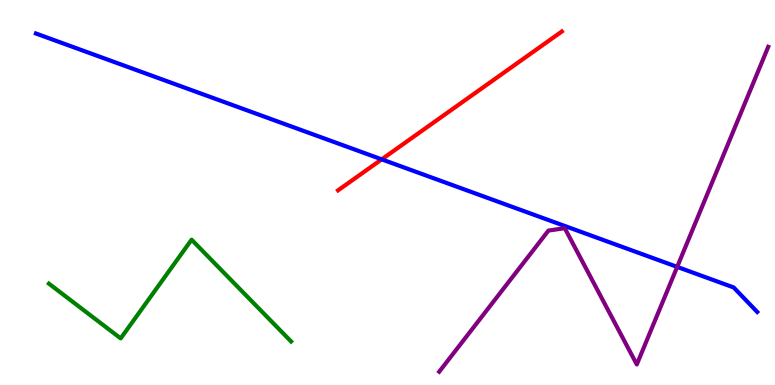[{'lines': ['blue', 'red'], 'intersections': [{'x': 4.93, 'y': 5.86}]}, {'lines': ['green', 'red'], 'intersections': []}, {'lines': ['purple', 'red'], 'intersections': []}, {'lines': ['blue', 'green'], 'intersections': []}, {'lines': ['blue', 'purple'], 'intersections': [{'x': 8.74, 'y': 3.07}]}, {'lines': ['green', 'purple'], 'intersections': []}]